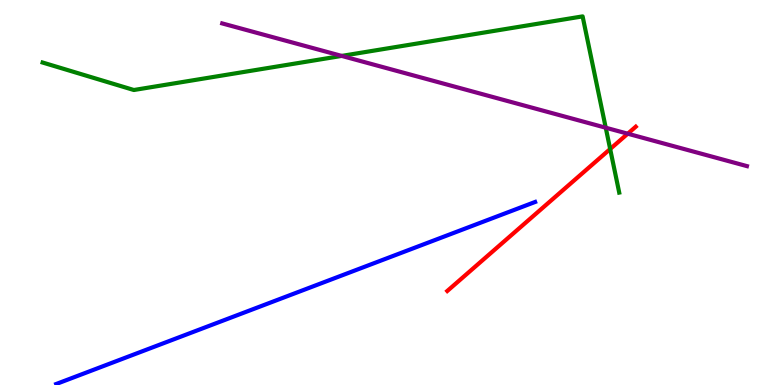[{'lines': ['blue', 'red'], 'intersections': []}, {'lines': ['green', 'red'], 'intersections': [{'x': 7.87, 'y': 6.13}]}, {'lines': ['purple', 'red'], 'intersections': [{'x': 8.1, 'y': 6.53}]}, {'lines': ['blue', 'green'], 'intersections': []}, {'lines': ['blue', 'purple'], 'intersections': []}, {'lines': ['green', 'purple'], 'intersections': [{'x': 4.41, 'y': 8.55}, {'x': 7.82, 'y': 6.68}]}]